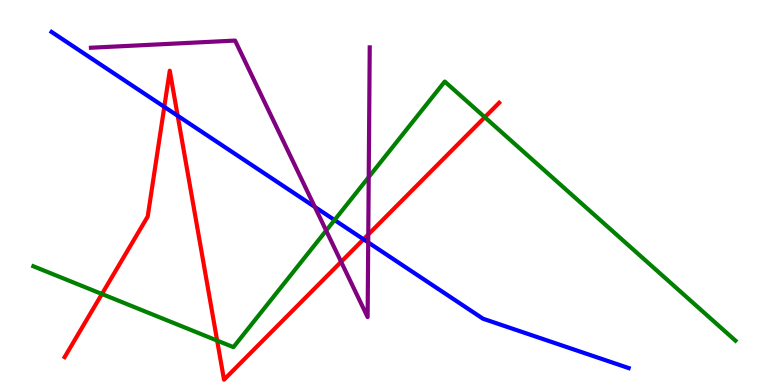[{'lines': ['blue', 'red'], 'intersections': [{'x': 2.12, 'y': 7.22}, {'x': 2.29, 'y': 6.99}, {'x': 4.69, 'y': 3.78}]}, {'lines': ['green', 'red'], 'intersections': [{'x': 1.32, 'y': 2.36}, {'x': 2.8, 'y': 1.15}, {'x': 6.26, 'y': 6.95}]}, {'lines': ['purple', 'red'], 'intersections': [{'x': 4.4, 'y': 3.2}, {'x': 4.75, 'y': 3.91}]}, {'lines': ['blue', 'green'], 'intersections': [{'x': 4.32, 'y': 4.28}]}, {'lines': ['blue', 'purple'], 'intersections': [{'x': 4.06, 'y': 4.63}, {'x': 4.75, 'y': 3.7}]}, {'lines': ['green', 'purple'], 'intersections': [{'x': 4.21, 'y': 4.01}, {'x': 4.76, 'y': 5.4}]}]